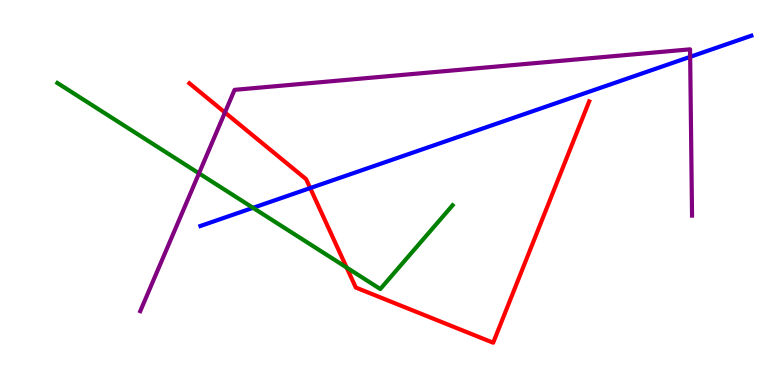[{'lines': ['blue', 'red'], 'intersections': [{'x': 4.0, 'y': 5.11}]}, {'lines': ['green', 'red'], 'intersections': [{'x': 4.47, 'y': 3.05}]}, {'lines': ['purple', 'red'], 'intersections': [{'x': 2.9, 'y': 7.08}]}, {'lines': ['blue', 'green'], 'intersections': [{'x': 3.26, 'y': 4.6}]}, {'lines': ['blue', 'purple'], 'intersections': [{'x': 8.91, 'y': 8.52}]}, {'lines': ['green', 'purple'], 'intersections': [{'x': 2.57, 'y': 5.5}]}]